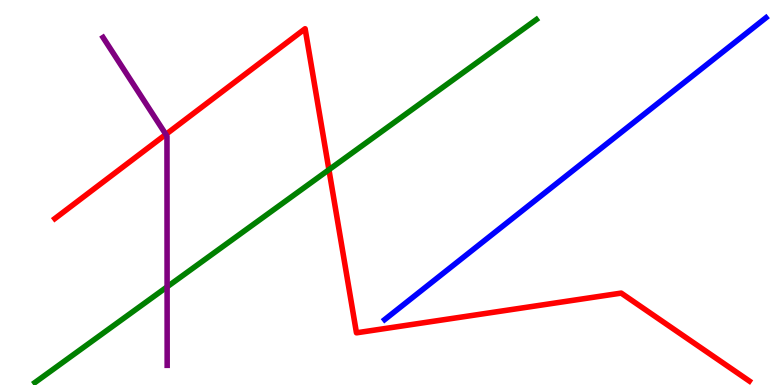[{'lines': ['blue', 'red'], 'intersections': []}, {'lines': ['green', 'red'], 'intersections': [{'x': 4.24, 'y': 5.59}]}, {'lines': ['purple', 'red'], 'intersections': [{'x': 2.14, 'y': 6.51}]}, {'lines': ['blue', 'green'], 'intersections': []}, {'lines': ['blue', 'purple'], 'intersections': []}, {'lines': ['green', 'purple'], 'intersections': [{'x': 2.16, 'y': 2.55}]}]